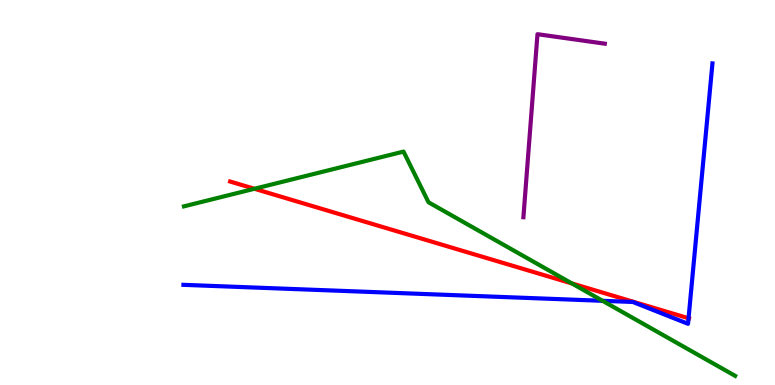[{'lines': ['blue', 'red'], 'intersections': [{'x': 8.88, 'y': 1.73}]}, {'lines': ['green', 'red'], 'intersections': [{'x': 3.28, 'y': 5.1}, {'x': 7.38, 'y': 2.64}]}, {'lines': ['purple', 'red'], 'intersections': []}, {'lines': ['blue', 'green'], 'intersections': [{'x': 7.78, 'y': 2.19}]}, {'lines': ['blue', 'purple'], 'intersections': []}, {'lines': ['green', 'purple'], 'intersections': []}]